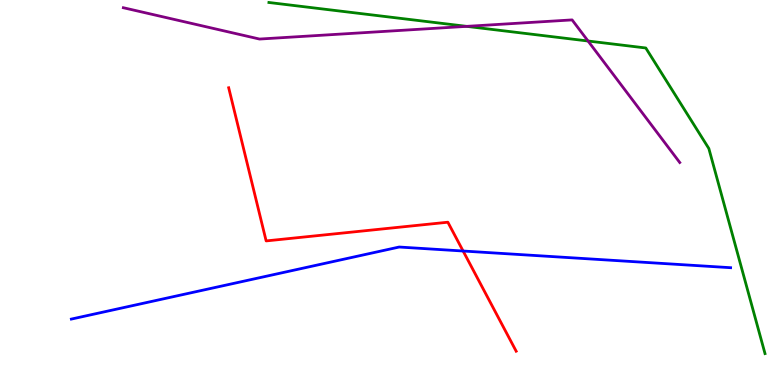[{'lines': ['blue', 'red'], 'intersections': [{'x': 5.98, 'y': 3.48}]}, {'lines': ['green', 'red'], 'intersections': []}, {'lines': ['purple', 'red'], 'intersections': []}, {'lines': ['blue', 'green'], 'intersections': []}, {'lines': ['blue', 'purple'], 'intersections': []}, {'lines': ['green', 'purple'], 'intersections': [{'x': 6.02, 'y': 9.32}, {'x': 7.59, 'y': 8.93}]}]